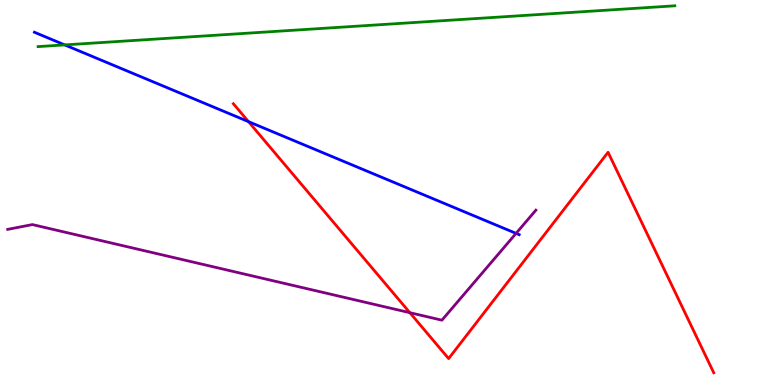[{'lines': ['blue', 'red'], 'intersections': [{'x': 3.21, 'y': 6.84}]}, {'lines': ['green', 'red'], 'intersections': []}, {'lines': ['purple', 'red'], 'intersections': [{'x': 5.29, 'y': 1.88}]}, {'lines': ['blue', 'green'], 'intersections': [{'x': 0.835, 'y': 8.83}]}, {'lines': ['blue', 'purple'], 'intersections': [{'x': 6.66, 'y': 3.94}]}, {'lines': ['green', 'purple'], 'intersections': []}]